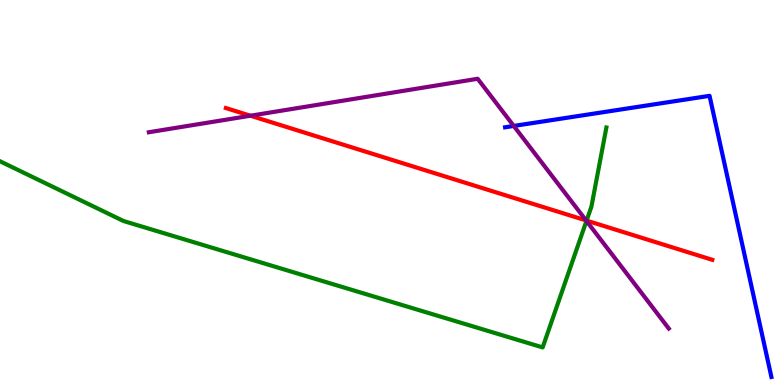[{'lines': ['blue', 'red'], 'intersections': []}, {'lines': ['green', 'red'], 'intersections': [{'x': 7.57, 'y': 4.27}]}, {'lines': ['purple', 'red'], 'intersections': [{'x': 3.23, 'y': 6.99}, {'x': 7.56, 'y': 4.27}]}, {'lines': ['blue', 'green'], 'intersections': []}, {'lines': ['blue', 'purple'], 'intersections': [{'x': 6.63, 'y': 6.73}]}, {'lines': ['green', 'purple'], 'intersections': [{'x': 7.57, 'y': 4.26}]}]